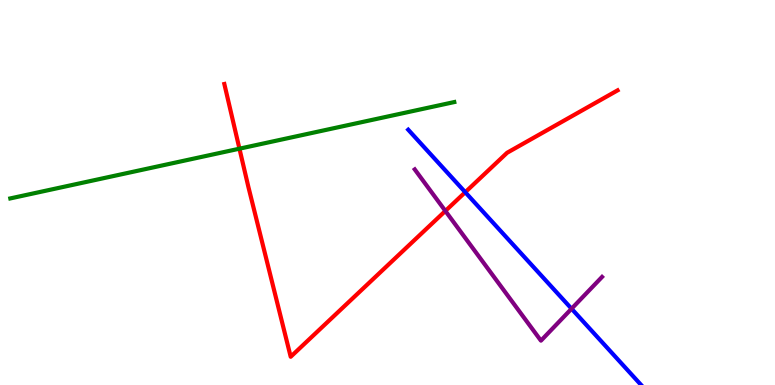[{'lines': ['blue', 'red'], 'intersections': [{'x': 6.0, 'y': 5.01}]}, {'lines': ['green', 'red'], 'intersections': [{'x': 3.09, 'y': 6.14}]}, {'lines': ['purple', 'red'], 'intersections': [{'x': 5.75, 'y': 4.52}]}, {'lines': ['blue', 'green'], 'intersections': []}, {'lines': ['blue', 'purple'], 'intersections': [{'x': 7.37, 'y': 1.98}]}, {'lines': ['green', 'purple'], 'intersections': []}]